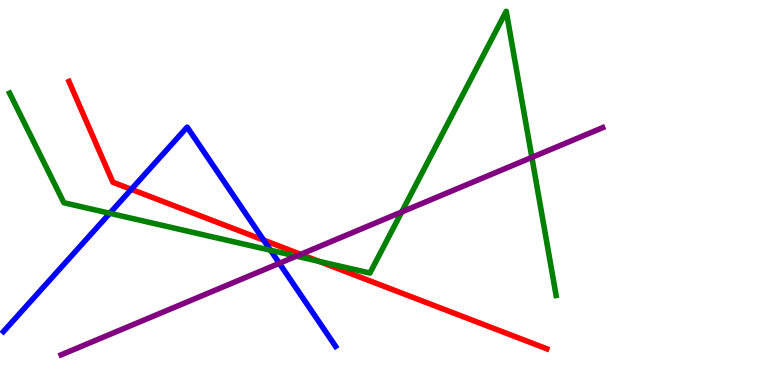[{'lines': ['blue', 'red'], 'intersections': [{'x': 1.69, 'y': 5.08}, {'x': 3.4, 'y': 3.76}]}, {'lines': ['green', 'red'], 'intersections': [{'x': 4.12, 'y': 3.21}]}, {'lines': ['purple', 'red'], 'intersections': [{'x': 3.88, 'y': 3.39}]}, {'lines': ['blue', 'green'], 'intersections': [{'x': 1.42, 'y': 4.46}, {'x': 3.49, 'y': 3.5}]}, {'lines': ['blue', 'purple'], 'intersections': [{'x': 3.6, 'y': 3.16}]}, {'lines': ['green', 'purple'], 'intersections': [{'x': 3.82, 'y': 3.35}, {'x': 5.18, 'y': 4.49}, {'x': 6.86, 'y': 5.91}]}]